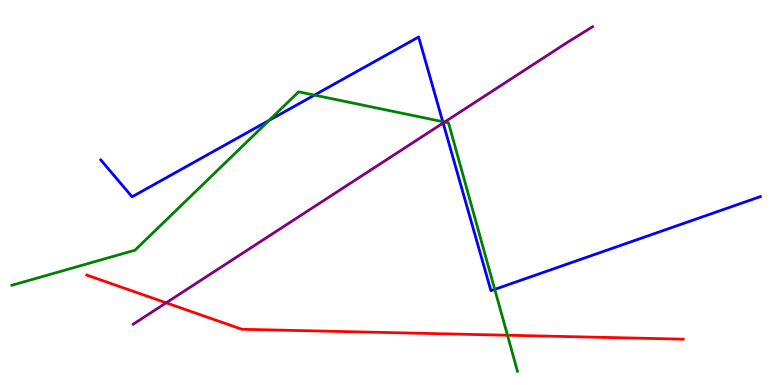[{'lines': ['blue', 'red'], 'intersections': []}, {'lines': ['green', 'red'], 'intersections': [{'x': 6.55, 'y': 1.29}]}, {'lines': ['purple', 'red'], 'intersections': [{'x': 2.14, 'y': 2.13}]}, {'lines': ['blue', 'green'], 'intersections': [{'x': 3.47, 'y': 6.87}, {'x': 4.06, 'y': 7.53}, {'x': 5.71, 'y': 6.84}, {'x': 6.38, 'y': 2.48}]}, {'lines': ['blue', 'purple'], 'intersections': [{'x': 5.72, 'y': 6.8}]}, {'lines': ['green', 'purple'], 'intersections': [{'x': 5.74, 'y': 6.83}]}]